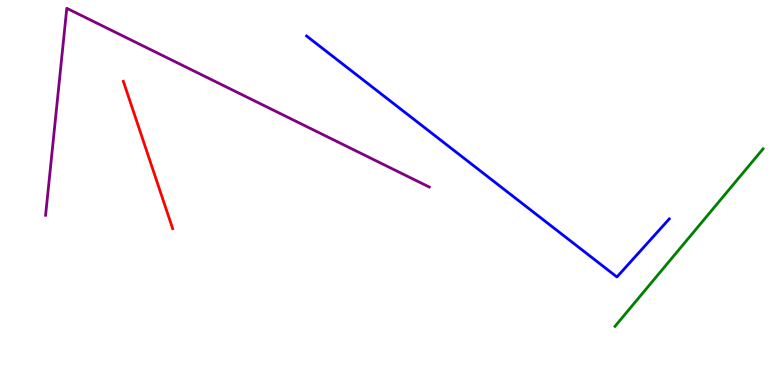[{'lines': ['blue', 'red'], 'intersections': []}, {'lines': ['green', 'red'], 'intersections': []}, {'lines': ['purple', 'red'], 'intersections': []}, {'lines': ['blue', 'green'], 'intersections': []}, {'lines': ['blue', 'purple'], 'intersections': []}, {'lines': ['green', 'purple'], 'intersections': []}]